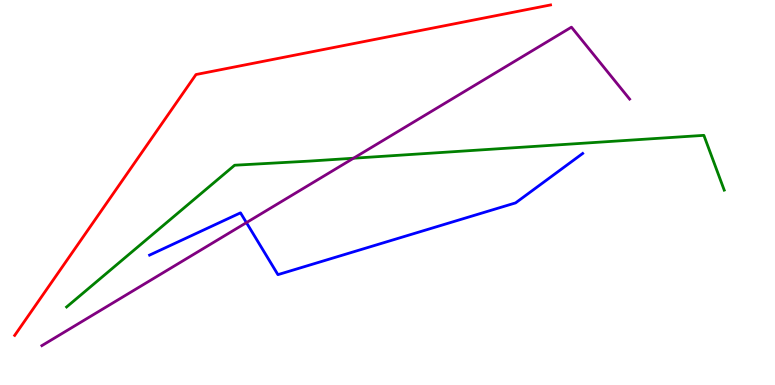[{'lines': ['blue', 'red'], 'intersections': []}, {'lines': ['green', 'red'], 'intersections': []}, {'lines': ['purple', 'red'], 'intersections': []}, {'lines': ['blue', 'green'], 'intersections': []}, {'lines': ['blue', 'purple'], 'intersections': [{'x': 3.18, 'y': 4.22}]}, {'lines': ['green', 'purple'], 'intersections': [{'x': 4.56, 'y': 5.89}]}]